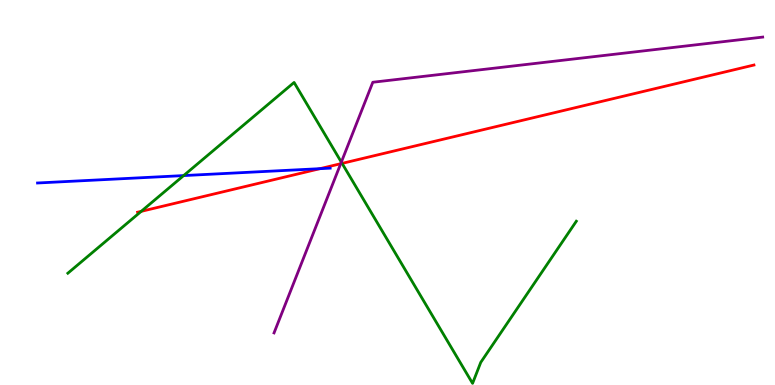[{'lines': ['blue', 'red'], 'intersections': [{'x': 4.13, 'y': 5.62}]}, {'lines': ['green', 'red'], 'intersections': [{'x': 1.82, 'y': 4.51}, {'x': 4.41, 'y': 5.76}]}, {'lines': ['purple', 'red'], 'intersections': [{'x': 4.4, 'y': 5.75}]}, {'lines': ['blue', 'green'], 'intersections': [{'x': 2.37, 'y': 5.44}]}, {'lines': ['blue', 'purple'], 'intersections': []}, {'lines': ['green', 'purple'], 'intersections': [{'x': 4.4, 'y': 5.79}]}]